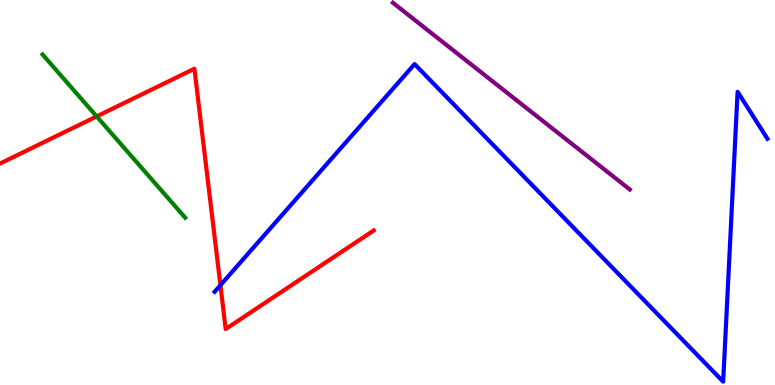[{'lines': ['blue', 'red'], 'intersections': [{'x': 2.84, 'y': 2.59}]}, {'lines': ['green', 'red'], 'intersections': [{'x': 1.25, 'y': 6.98}]}, {'lines': ['purple', 'red'], 'intersections': []}, {'lines': ['blue', 'green'], 'intersections': []}, {'lines': ['blue', 'purple'], 'intersections': []}, {'lines': ['green', 'purple'], 'intersections': []}]